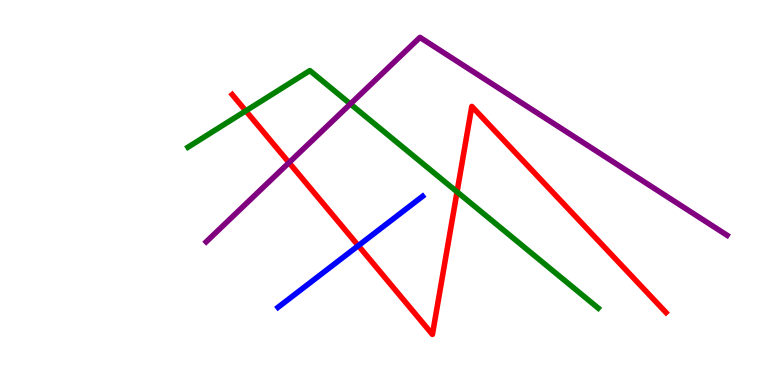[{'lines': ['blue', 'red'], 'intersections': [{'x': 4.62, 'y': 3.62}]}, {'lines': ['green', 'red'], 'intersections': [{'x': 3.17, 'y': 7.12}, {'x': 5.9, 'y': 5.02}]}, {'lines': ['purple', 'red'], 'intersections': [{'x': 3.73, 'y': 5.78}]}, {'lines': ['blue', 'green'], 'intersections': []}, {'lines': ['blue', 'purple'], 'intersections': []}, {'lines': ['green', 'purple'], 'intersections': [{'x': 4.52, 'y': 7.3}]}]